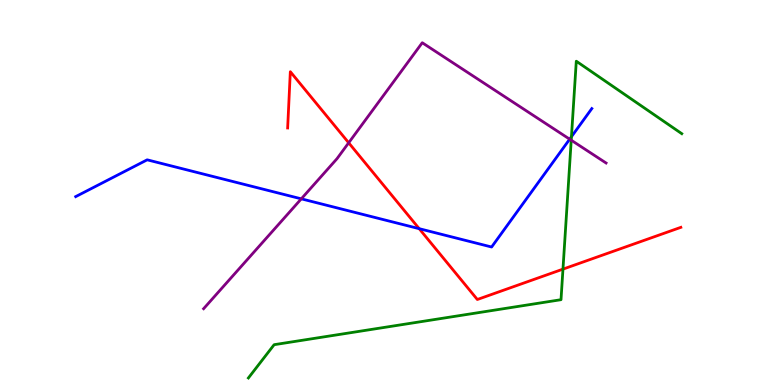[{'lines': ['blue', 'red'], 'intersections': [{'x': 5.41, 'y': 4.06}]}, {'lines': ['green', 'red'], 'intersections': [{'x': 7.26, 'y': 3.01}]}, {'lines': ['purple', 'red'], 'intersections': [{'x': 4.5, 'y': 6.29}]}, {'lines': ['blue', 'green'], 'intersections': [{'x': 7.37, 'y': 6.45}]}, {'lines': ['blue', 'purple'], 'intersections': [{'x': 3.89, 'y': 4.84}, {'x': 7.35, 'y': 6.38}]}, {'lines': ['green', 'purple'], 'intersections': [{'x': 7.37, 'y': 6.36}]}]